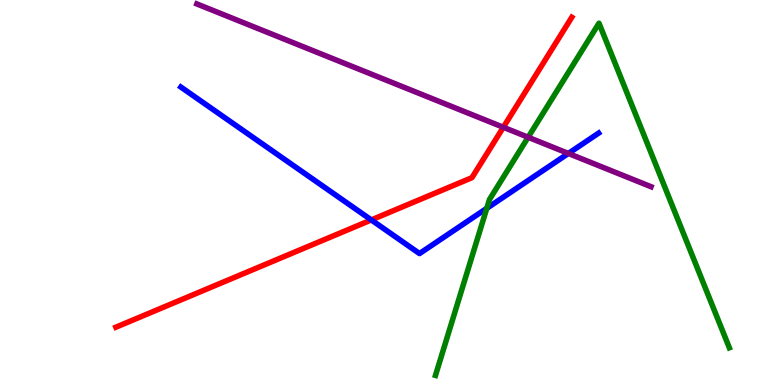[{'lines': ['blue', 'red'], 'intersections': [{'x': 4.79, 'y': 4.29}]}, {'lines': ['green', 'red'], 'intersections': []}, {'lines': ['purple', 'red'], 'intersections': [{'x': 6.49, 'y': 6.69}]}, {'lines': ['blue', 'green'], 'intersections': [{'x': 6.28, 'y': 4.59}]}, {'lines': ['blue', 'purple'], 'intersections': [{'x': 7.33, 'y': 6.01}]}, {'lines': ['green', 'purple'], 'intersections': [{'x': 6.81, 'y': 6.43}]}]